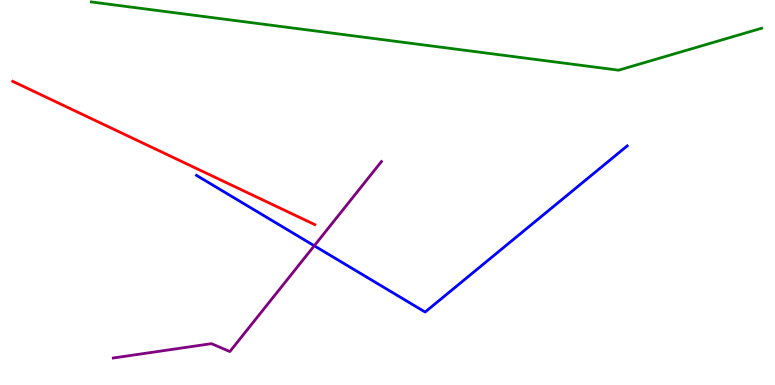[{'lines': ['blue', 'red'], 'intersections': []}, {'lines': ['green', 'red'], 'intersections': []}, {'lines': ['purple', 'red'], 'intersections': []}, {'lines': ['blue', 'green'], 'intersections': []}, {'lines': ['blue', 'purple'], 'intersections': [{'x': 4.06, 'y': 3.62}]}, {'lines': ['green', 'purple'], 'intersections': []}]